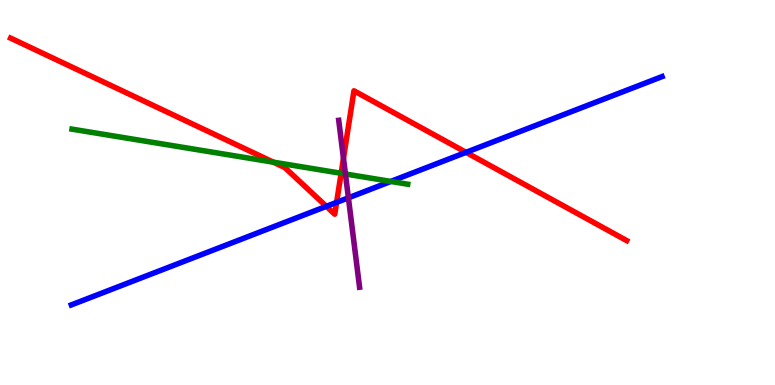[{'lines': ['blue', 'red'], 'intersections': [{'x': 4.21, 'y': 4.64}, {'x': 4.34, 'y': 4.74}, {'x': 6.01, 'y': 6.04}]}, {'lines': ['green', 'red'], 'intersections': [{'x': 3.53, 'y': 5.79}, {'x': 4.4, 'y': 5.5}]}, {'lines': ['purple', 'red'], 'intersections': [{'x': 4.43, 'y': 5.89}]}, {'lines': ['blue', 'green'], 'intersections': [{'x': 5.04, 'y': 5.29}]}, {'lines': ['blue', 'purple'], 'intersections': [{'x': 4.5, 'y': 4.86}]}, {'lines': ['green', 'purple'], 'intersections': [{'x': 4.46, 'y': 5.48}]}]